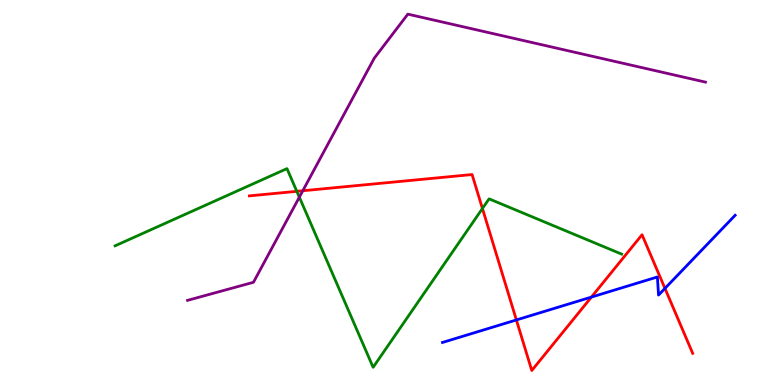[{'lines': ['blue', 'red'], 'intersections': [{'x': 6.66, 'y': 1.69}, {'x': 7.63, 'y': 2.28}, {'x': 8.58, 'y': 2.51}]}, {'lines': ['green', 'red'], 'intersections': [{'x': 3.83, 'y': 5.03}, {'x': 6.22, 'y': 4.58}]}, {'lines': ['purple', 'red'], 'intersections': [{'x': 3.91, 'y': 5.05}]}, {'lines': ['blue', 'green'], 'intersections': []}, {'lines': ['blue', 'purple'], 'intersections': []}, {'lines': ['green', 'purple'], 'intersections': [{'x': 3.86, 'y': 4.88}]}]